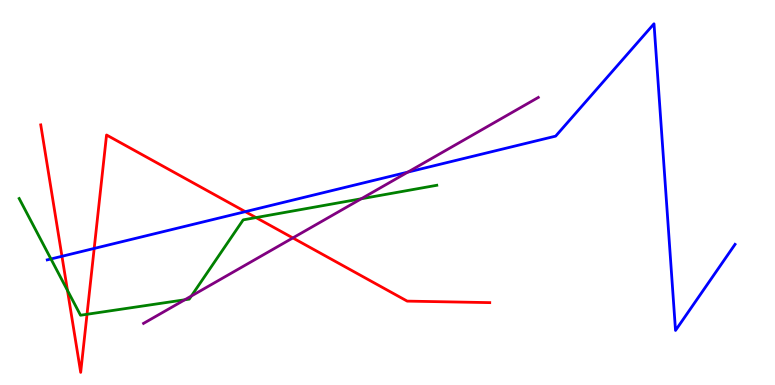[{'lines': ['blue', 'red'], 'intersections': [{'x': 0.799, 'y': 3.34}, {'x': 1.22, 'y': 3.55}, {'x': 3.17, 'y': 4.5}]}, {'lines': ['green', 'red'], 'intersections': [{'x': 0.87, 'y': 2.46}, {'x': 1.12, 'y': 1.84}, {'x': 3.3, 'y': 4.35}]}, {'lines': ['purple', 'red'], 'intersections': [{'x': 3.78, 'y': 3.82}]}, {'lines': ['blue', 'green'], 'intersections': [{'x': 0.657, 'y': 3.27}]}, {'lines': ['blue', 'purple'], 'intersections': [{'x': 5.26, 'y': 5.53}]}, {'lines': ['green', 'purple'], 'intersections': [{'x': 2.38, 'y': 2.21}, {'x': 2.47, 'y': 2.31}, {'x': 4.66, 'y': 4.84}]}]